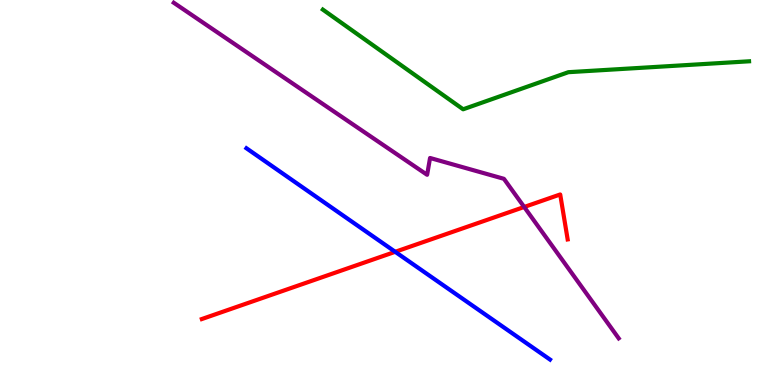[{'lines': ['blue', 'red'], 'intersections': [{'x': 5.1, 'y': 3.46}]}, {'lines': ['green', 'red'], 'intersections': []}, {'lines': ['purple', 'red'], 'intersections': [{'x': 6.76, 'y': 4.62}]}, {'lines': ['blue', 'green'], 'intersections': []}, {'lines': ['blue', 'purple'], 'intersections': []}, {'lines': ['green', 'purple'], 'intersections': []}]